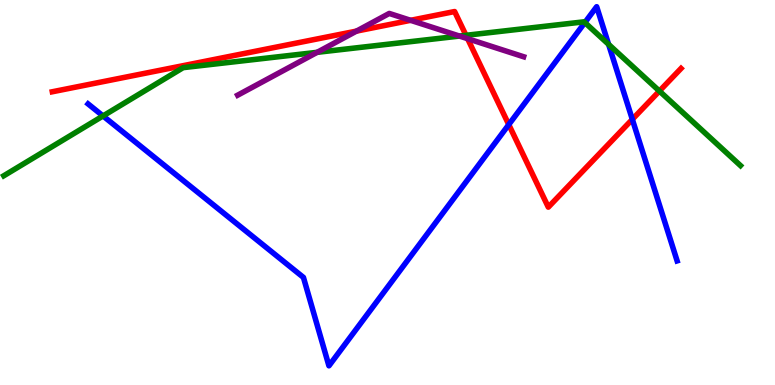[{'lines': ['blue', 'red'], 'intersections': [{'x': 6.56, 'y': 6.76}, {'x': 8.16, 'y': 6.9}]}, {'lines': ['green', 'red'], 'intersections': [{'x': 6.01, 'y': 9.08}, {'x': 8.51, 'y': 7.63}]}, {'lines': ['purple', 'red'], 'intersections': [{'x': 4.6, 'y': 9.19}, {'x': 5.3, 'y': 9.47}, {'x': 6.03, 'y': 8.99}]}, {'lines': ['blue', 'green'], 'intersections': [{'x': 1.33, 'y': 6.99}, {'x': 7.55, 'y': 9.41}, {'x': 7.85, 'y': 8.85}]}, {'lines': ['blue', 'purple'], 'intersections': []}, {'lines': ['green', 'purple'], 'intersections': [{'x': 4.09, 'y': 8.64}, {'x': 5.93, 'y': 9.06}]}]